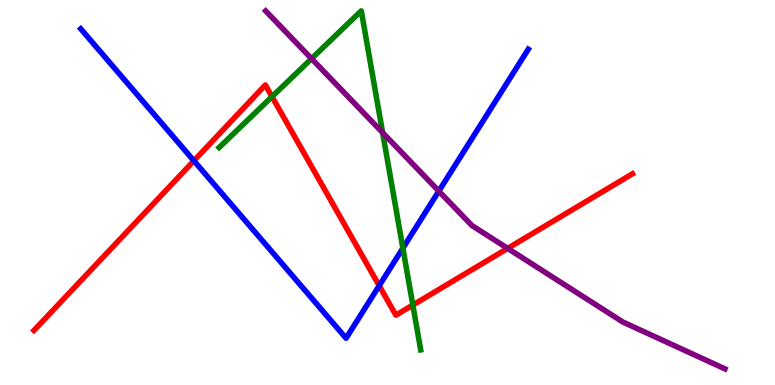[{'lines': ['blue', 'red'], 'intersections': [{'x': 2.5, 'y': 5.82}, {'x': 4.89, 'y': 2.58}]}, {'lines': ['green', 'red'], 'intersections': [{'x': 3.51, 'y': 7.49}, {'x': 5.33, 'y': 2.08}]}, {'lines': ['purple', 'red'], 'intersections': [{'x': 6.55, 'y': 3.55}]}, {'lines': ['blue', 'green'], 'intersections': [{'x': 5.2, 'y': 3.55}]}, {'lines': ['blue', 'purple'], 'intersections': [{'x': 5.66, 'y': 5.04}]}, {'lines': ['green', 'purple'], 'intersections': [{'x': 4.02, 'y': 8.48}, {'x': 4.94, 'y': 6.55}]}]